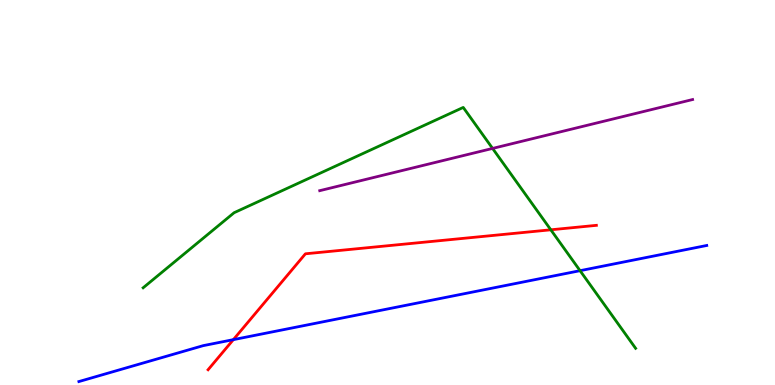[{'lines': ['blue', 'red'], 'intersections': [{'x': 3.01, 'y': 1.18}]}, {'lines': ['green', 'red'], 'intersections': [{'x': 7.11, 'y': 4.03}]}, {'lines': ['purple', 'red'], 'intersections': []}, {'lines': ['blue', 'green'], 'intersections': [{'x': 7.48, 'y': 2.97}]}, {'lines': ['blue', 'purple'], 'intersections': []}, {'lines': ['green', 'purple'], 'intersections': [{'x': 6.36, 'y': 6.14}]}]